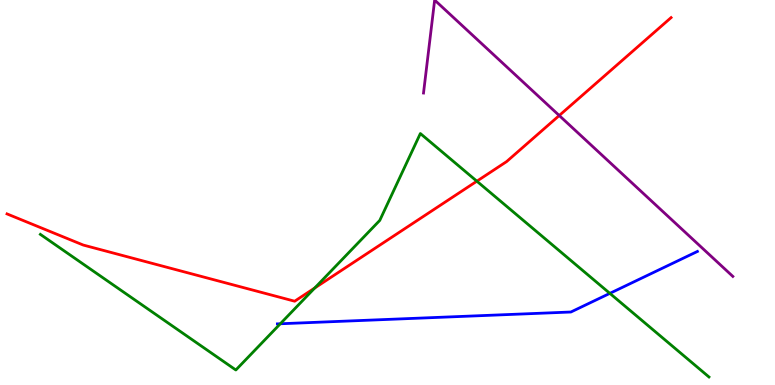[{'lines': ['blue', 'red'], 'intersections': []}, {'lines': ['green', 'red'], 'intersections': [{'x': 4.06, 'y': 2.52}, {'x': 6.15, 'y': 5.29}]}, {'lines': ['purple', 'red'], 'intersections': [{'x': 7.22, 'y': 7.0}]}, {'lines': ['blue', 'green'], 'intersections': [{'x': 3.62, 'y': 1.59}, {'x': 7.87, 'y': 2.38}]}, {'lines': ['blue', 'purple'], 'intersections': []}, {'lines': ['green', 'purple'], 'intersections': []}]